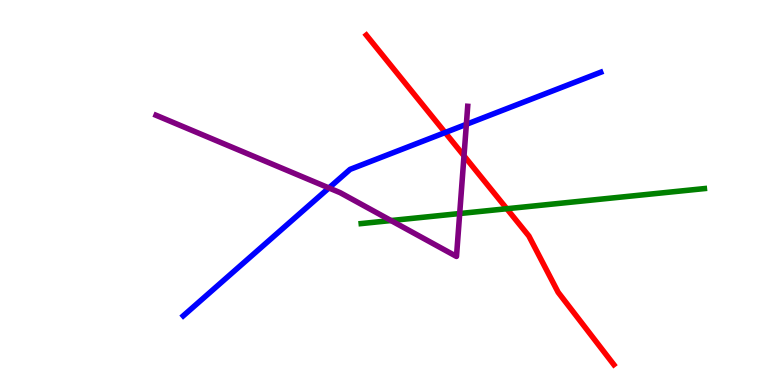[{'lines': ['blue', 'red'], 'intersections': [{'x': 5.74, 'y': 6.56}]}, {'lines': ['green', 'red'], 'intersections': [{'x': 6.54, 'y': 4.58}]}, {'lines': ['purple', 'red'], 'intersections': [{'x': 5.99, 'y': 5.95}]}, {'lines': ['blue', 'green'], 'intersections': []}, {'lines': ['blue', 'purple'], 'intersections': [{'x': 4.24, 'y': 5.12}, {'x': 6.02, 'y': 6.77}]}, {'lines': ['green', 'purple'], 'intersections': [{'x': 5.05, 'y': 4.27}, {'x': 5.93, 'y': 4.45}]}]